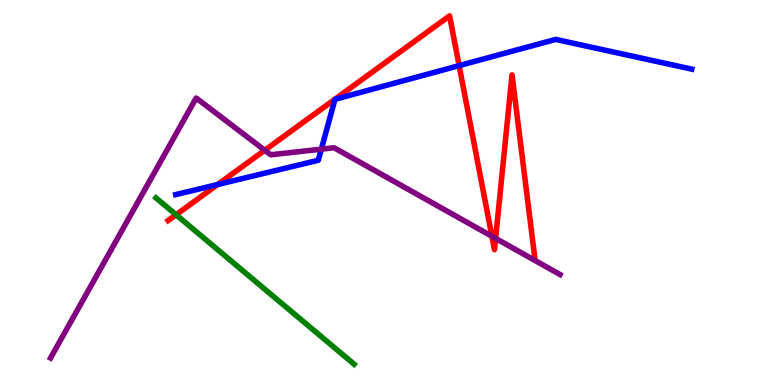[{'lines': ['blue', 'red'], 'intersections': [{'x': 2.81, 'y': 5.21}, {'x': 5.92, 'y': 8.3}]}, {'lines': ['green', 'red'], 'intersections': [{'x': 2.27, 'y': 4.42}]}, {'lines': ['purple', 'red'], 'intersections': [{'x': 3.42, 'y': 6.1}, {'x': 6.35, 'y': 3.86}, {'x': 6.39, 'y': 3.81}]}, {'lines': ['blue', 'green'], 'intersections': []}, {'lines': ['blue', 'purple'], 'intersections': [{'x': 4.15, 'y': 6.13}]}, {'lines': ['green', 'purple'], 'intersections': []}]